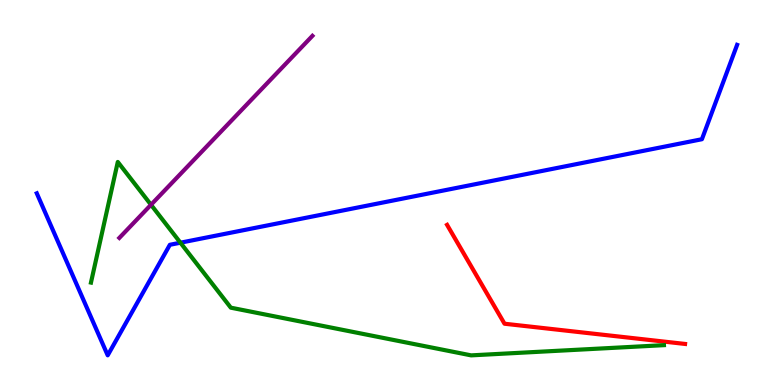[{'lines': ['blue', 'red'], 'intersections': []}, {'lines': ['green', 'red'], 'intersections': []}, {'lines': ['purple', 'red'], 'intersections': []}, {'lines': ['blue', 'green'], 'intersections': [{'x': 2.33, 'y': 3.7}]}, {'lines': ['blue', 'purple'], 'intersections': []}, {'lines': ['green', 'purple'], 'intersections': [{'x': 1.95, 'y': 4.68}]}]